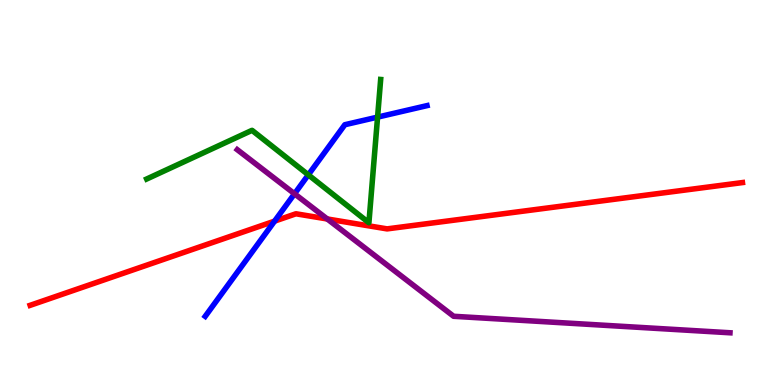[{'lines': ['blue', 'red'], 'intersections': [{'x': 3.54, 'y': 4.26}]}, {'lines': ['green', 'red'], 'intersections': []}, {'lines': ['purple', 'red'], 'intersections': [{'x': 4.22, 'y': 4.31}]}, {'lines': ['blue', 'green'], 'intersections': [{'x': 3.98, 'y': 5.46}, {'x': 4.87, 'y': 6.96}]}, {'lines': ['blue', 'purple'], 'intersections': [{'x': 3.8, 'y': 4.97}]}, {'lines': ['green', 'purple'], 'intersections': []}]